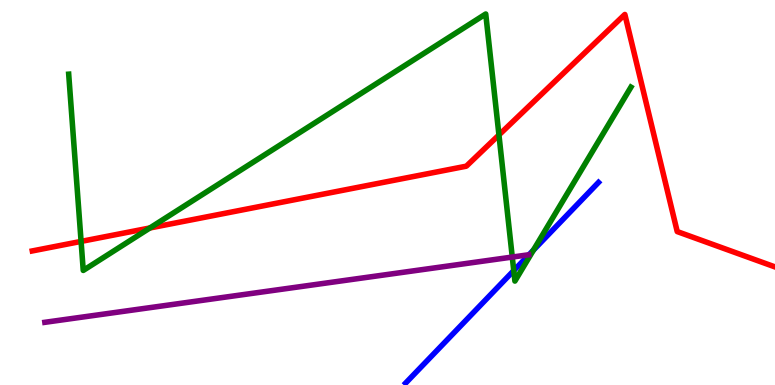[{'lines': ['blue', 'red'], 'intersections': []}, {'lines': ['green', 'red'], 'intersections': [{'x': 1.05, 'y': 3.73}, {'x': 1.93, 'y': 4.08}, {'x': 6.44, 'y': 6.49}]}, {'lines': ['purple', 'red'], 'intersections': []}, {'lines': ['blue', 'green'], 'intersections': [{'x': 6.63, 'y': 2.97}, {'x': 6.88, 'y': 3.5}]}, {'lines': ['blue', 'purple'], 'intersections': []}, {'lines': ['green', 'purple'], 'intersections': [{'x': 6.61, 'y': 3.32}]}]